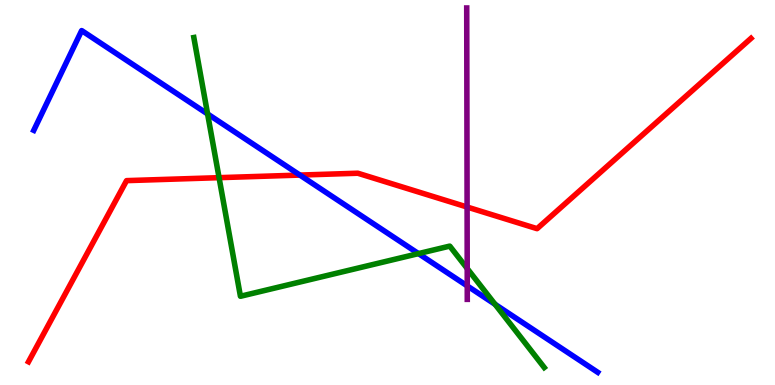[{'lines': ['blue', 'red'], 'intersections': [{'x': 3.87, 'y': 5.45}]}, {'lines': ['green', 'red'], 'intersections': [{'x': 2.83, 'y': 5.39}]}, {'lines': ['purple', 'red'], 'intersections': [{'x': 6.03, 'y': 4.62}]}, {'lines': ['blue', 'green'], 'intersections': [{'x': 2.68, 'y': 7.04}, {'x': 5.4, 'y': 3.41}, {'x': 6.39, 'y': 2.1}]}, {'lines': ['blue', 'purple'], 'intersections': [{'x': 6.03, 'y': 2.57}]}, {'lines': ['green', 'purple'], 'intersections': [{'x': 6.03, 'y': 3.03}]}]